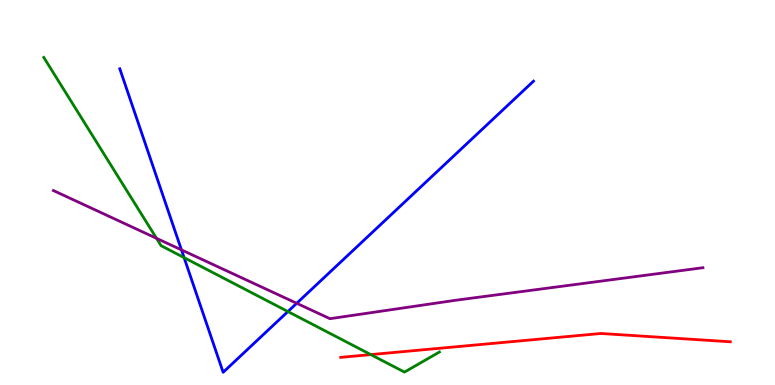[{'lines': ['blue', 'red'], 'intersections': []}, {'lines': ['green', 'red'], 'intersections': [{'x': 4.78, 'y': 0.79}]}, {'lines': ['purple', 'red'], 'intersections': []}, {'lines': ['blue', 'green'], 'intersections': [{'x': 2.38, 'y': 3.31}, {'x': 3.71, 'y': 1.91}]}, {'lines': ['blue', 'purple'], 'intersections': [{'x': 2.34, 'y': 3.51}, {'x': 3.83, 'y': 2.12}]}, {'lines': ['green', 'purple'], 'intersections': [{'x': 2.02, 'y': 3.81}]}]